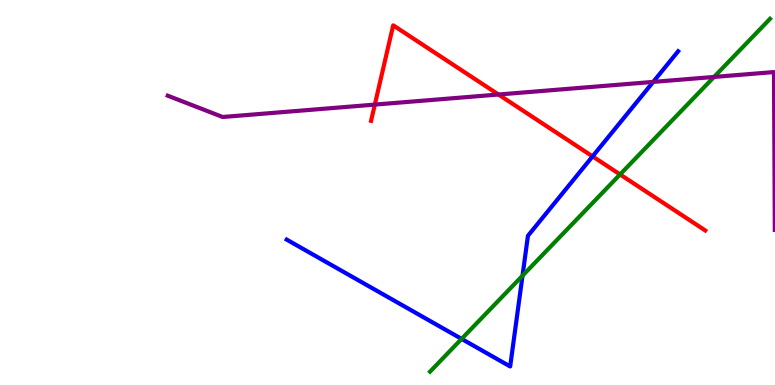[{'lines': ['blue', 'red'], 'intersections': [{'x': 7.65, 'y': 5.94}]}, {'lines': ['green', 'red'], 'intersections': [{'x': 8.0, 'y': 5.47}]}, {'lines': ['purple', 'red'], 'intersections': [{'x': 4.84, 'y': 7.28}, {'x': 6.43, 'y': 7.55}]}, {'lines': ['blue', 'green'], 'intersections': [{'x': 5.96, 'y': 1.2}, {'x': 6.74, 'y': 2.84}]}, {'lines': ['blue', 'purple'], 'intersections': [{'x': 8.43, 'y': 7.87}]}, {'lines': ['green', 'purple'], 'intersections': [{'x': 9.21, 'y': 8.0}]}]